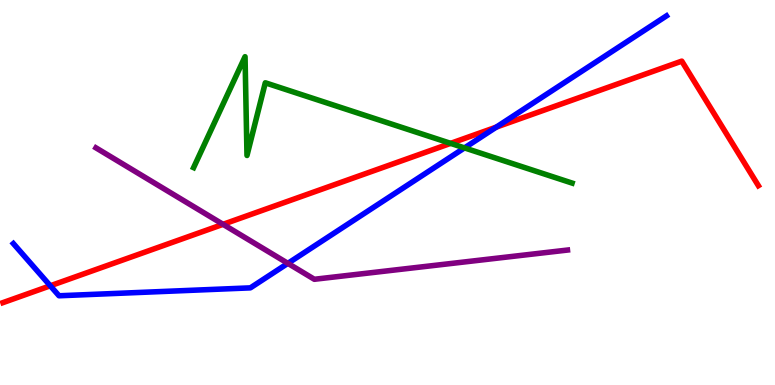[{'lines': ['blue', 'red'], 'intersections': [{'x': 0.649, 'y': 2.58}, {'x': 6.4, 'y': 6.7}]}, {'lines': ['green', 'red'], 'intersections': [{'x': 5.81, 'y': 6.28}]}, {'lines': ['purple', 'red'], 'intersections': [{'x': 2.88, 'y': 4.17}]}, {'lines': ['blue', 'green'], 'intersections': [{'x': 5.99, 'y': 6.16}]}, {'lines': ['blue', 'purple'], 'intersections': [{'x': 3.71, 'y': 3.16}]}, {'lines': ['green', 'purple'], 'intersections': []}]